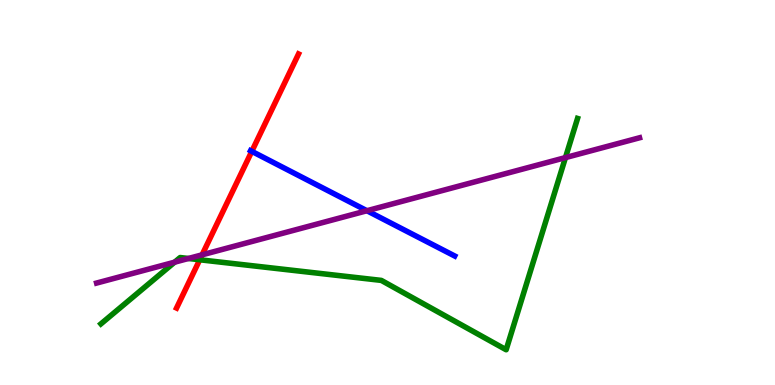[{'lines': ['blue', 'red'], 'intersections': [{'x': 3.25, 'y': 6.07}]}, {'lines': ['green', 'red'], 'intersections': [{'x': 2.58, 'y': 3.25}]}, {'lines': ['purple', 'red'], 'intersections': [{'x': 2.61, 'y': 3.38}]}, {'lines': ['blue', 'green'], 'intersections': []}, {'lines': ['blue', 'purple'], 'intersections': [{'x': 4.73, 'y': 4.53}]}, {'lines': ['green', 'purple'], 'intersections': [{'x': 2.25, 'y': 3.19}, {'x': 2.43, 'y': 3.29}, {'x': 7.3, 'y': 5.91}]}]